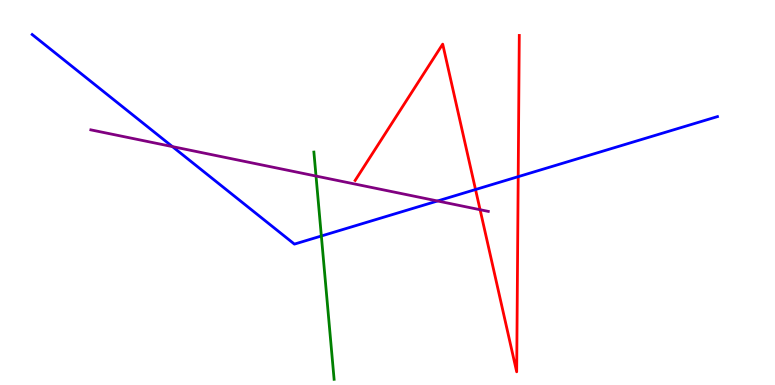[{'lines': ['blue', 'red'], 'intersections': [{'x': 6.14, 'y': 5.08}, {'x': 6.69, 'y': 5.41}]}, {'lines': ['green', 'red'], 'intersections': []}, {'lines': ['purple', 'red'], 'intersections': [{'x': 6.19, 'y': 4.55}]}, {'lines': ['blue', 'green'], 'intersections': [{'x': 4.15, 'y': 3.87}]}, {'lines': ['blue', 'purple'], 'intersections': [{'x': 2.22, 'y': 6.19}, {'x': 5.65, 'y': 4.78}]}, {'lines': ['green', 'purple'], 'intersections': [{'x': 4.08, 'y': 5.43}]}]